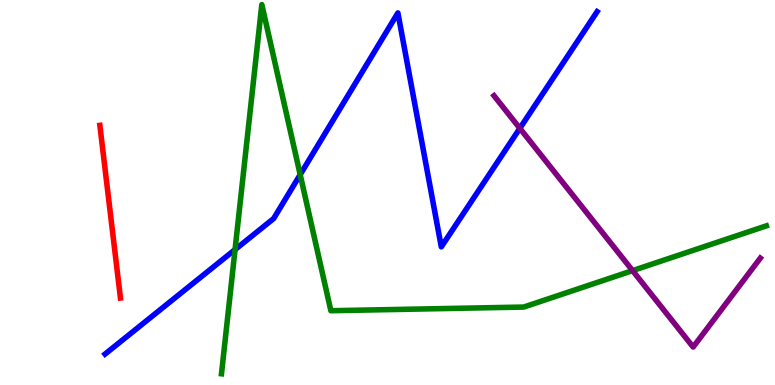[{'lines': ['blue', 'red'], 'intersections': []}, {'lines': ['green', 'red'], 'intersections': []}, {'lines': ['purple', 'red'], 'intersections': []}, {'lines': ['blue', 'green'], 'intersections': [{'x': 3.03, 'y': 3.52}, {'x': 3.87, 'y': 5.46}]}, {'lines': ['blue', 'purple'], 'intersections': [{'x': 6.71, 'y': 6.67}]}, {'lines': ['green', 'purple'], 'intersections': [{'x': 8.16, 'y': 2.97}]}]